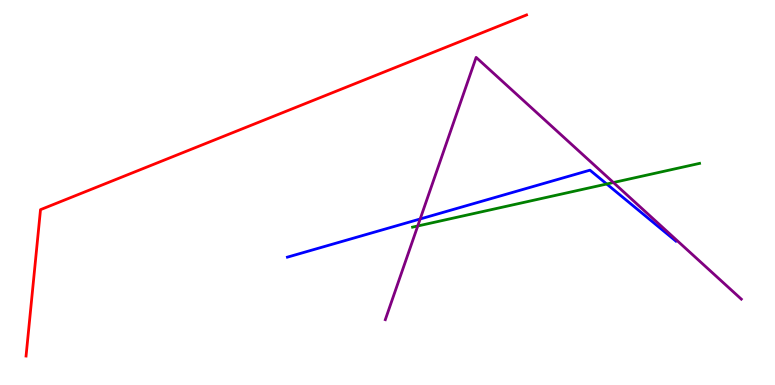[{'lines': ['blue', 'red'], 'intersections': []}, {'lines': ['green', 'red'], 'intersections': []}, {'lines': ['purple', 'red'], 'intersections': []}, {'lines': ['blue', 'green'], 'intersections': [{'x': 7.83, 'y': 5.22}]}, {'lines': ['blue', 'purple'], 'intersections': [{'x': 5.42, 'y': 4.31}]}, {'lines': ['green', 'purple'], 'intersections': [{'x': 5.39, 'y': 4.13}, {'x': 7.91, 'y': 5.26}]}]